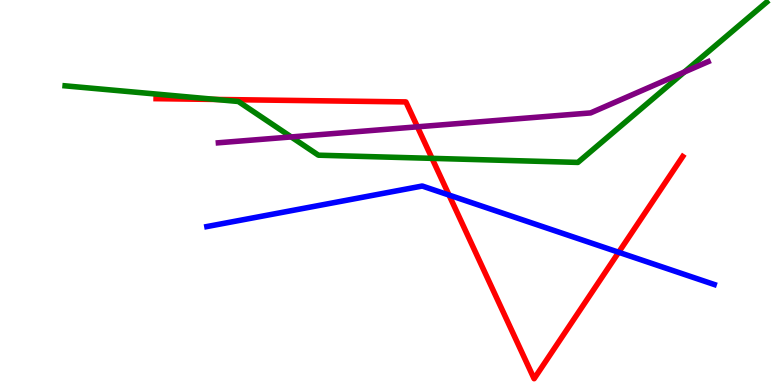[{'lines': ['blue', 'red'], 'intersections': [{'x': 5.79, 'y': 4.93}, {'x': 7.98, 'y': 3.45}]}, {'lines': ['green', 'red'], 'intersections': [{'x': 2.78, 'y': 7.42}, {'x': 5.57, 'y': 5.89}]}, {'lines': ['purple', 'red'], 'intersections': [{'x': 5.39, 'y': 6.71}]}, {'lines': ['blue', 'green'], 'intersections': []}, {'lines': ['blue', 'purple'], 'intersections': []}, {'lines': ['green', 'purple'], 'intersections': [{'x': 3.76, 'y': 6.44}, {'x': 8.83, 'y': 8.13}]}]